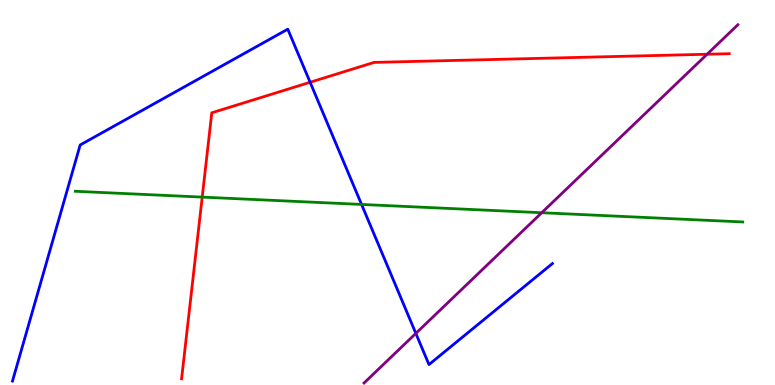[{'lines': ['blue', 'red'], 'intersections': [{'x': 4.0, 'y': 7.86}]}, {'lines': ['green', 'red'], 'intersections': [{'x': 2.61, 'y': 4.88}]}, {'lines': ['purple', 'red'], 'intersections': [{'x': 9.12, 'y': 8.59}]}, {'lines': ['blue', 'green'], 'intersections': [{'x': 4.67, 'y': 4.69}]}, {'lines': ['blue', 'purple'], 'intersections': [{'x': 5.37, 'y': 1.34}]}, {'lines': ['green', 'purple'], 'intersections': [{'x': 6.99, 'y': 4.47}]}]